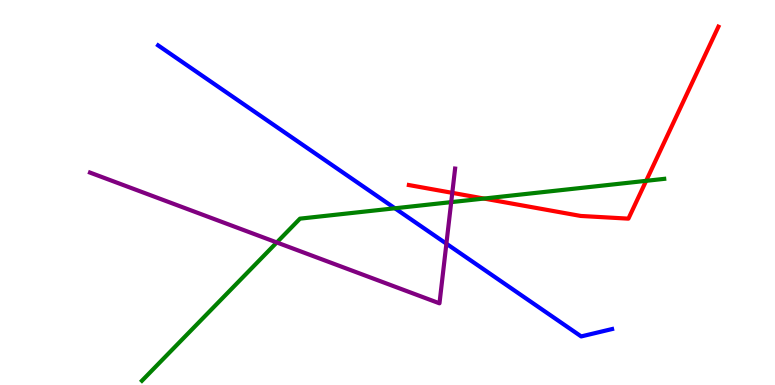[{'lines': ['blue', 'red'], 'intersections': []}, {'lines': ['green', 'red'], 'intersections': [{'x': 6.24, 'y': 4.84}, {'x': 8.34, 'y': 5.3}]}, {'lines': ['purple', 'red'], 'intersections': [{'x': 5.84, 'y': 4.99}]}, {'lines': ['blue', 'green'], 'intersections': [{'x': 5.1, 'y': 4.59}]}, {'lines': ['blue', 'purple'], 'intersections': [{'x': 5.76, 'y': 3.67}]}, {'lines': ['green', 'purple'], 'intersections': [{'x': 3.57, 'y': 3.7}, {'x': 5.82, 'y': 4.75}]}]